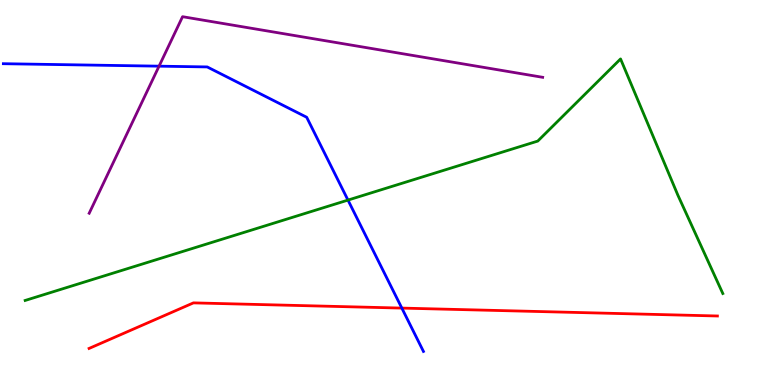[{'lines': ['blue', 'red'], 'intersections': [{'x': 5.18, 'y': 2.0}]}, {'lines': ['green', 'red'], 'intersections': []}, {'lines': ['purple', 'red'], 'intersections': []}, {'lines': ['blue', 'green'], 'intersections': [{'x': 4.49, 'y': 4.8}]}, {'lines': ['blue', 'purple'], 'intersections': [{'x': 2.05, 'y': 8.28}]}, {'lines': ['green', 'purple'], 'intersections': []}]